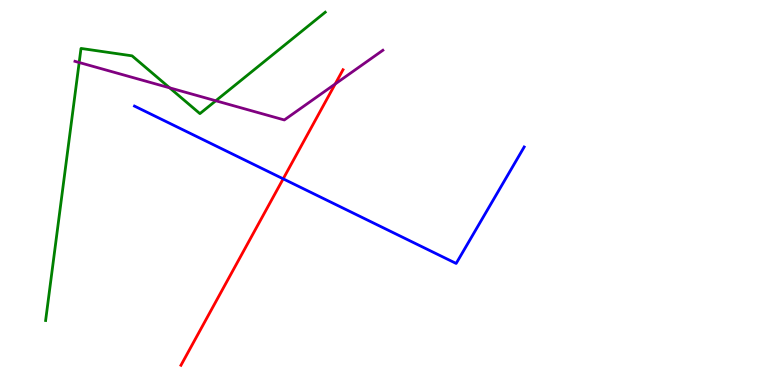[{'lines': ['blue', 'red'], 'intersections': [{'x': 3.65, 'y': 5.36}]}, {'lines': ['green', 'red'], 'intersections': []}, {'lines': ['purple', 'red'], 'intersections': [{'x': 4.33, 'y': 7.82}]}, {'lines': ['blue', 'green'], 'intersections': []}, {'lines': ['blue', 'purple'], 'intersections': []}, {'lines': ['green', 'purple'], 'intersections': [{'x': 1.02, 'y': 8.38}, {'x': 2.19, 'y': 7.72}, {'x': 2.78, 'y': 7.38}]}]